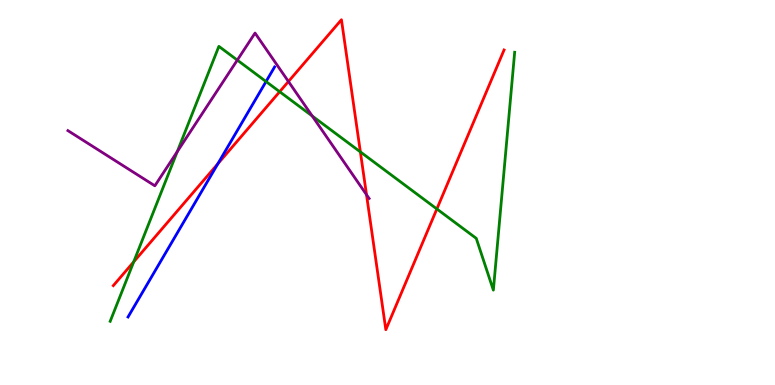[{'lines': ['blue', 'red'], 'intersections': [{'x': 2.81, 'y': 5.75}]}, {'lines': ['green', 'red'], 'intersections': [{'x': 1.73, 'y': 3.2}, {'x': 3.61, 'y': 7.62}, {'x': 4.65, 'y': 6.05}, {'x': 5.64, 'y': 4.57}]}, {'lines': ['purple', 'red'], 'intersections': [{'x': 3.72, 'y': 7.88}, {'x': 4.73, 'y': 4.94}]}, {'lines': ['blue', 'green'], 'intersections': [{'x': 3.43, 'y': 7.88}]}, {'lines': ['blue', 'purple'], 'intersections': []}, {'lines': ['green', 'purple'], 'intersections': [{'x': 2.29, 'y': 6.06}, {'x': 3.06, 'y': 8.44}, {'x': 4.03, 'y': 6.99}]}]